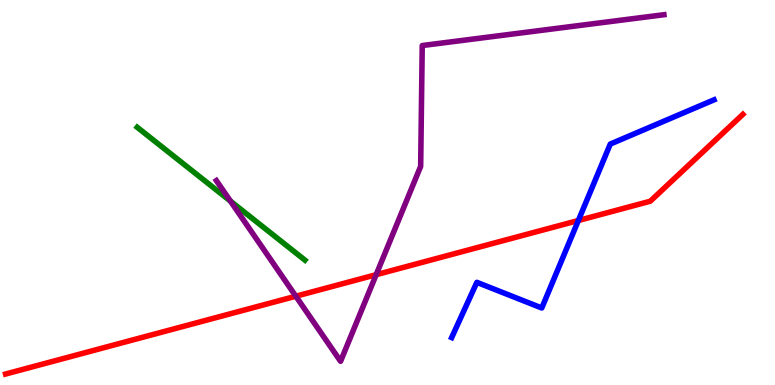[{'lines': ['blue', 'red'], 'intersections': [{'x': 7.46, 'y': 4.27}]}, {'lines': ['green', 'red'], 'intersections': []}, {'lines': ['purple', 'red'], 'intersections': [{'x': 3.82, 'y': 2.31}, {'x': 4.85, 'y': 2.86}]}, {'lines': ['blue', 'green'], 'intersections': []}, {'lines': ['blue', 'purple'], 'intersections': []}, {'lines': ['green', 'purple'], 'intersections': [{'x': 2.97, 'y': 4.78}]}]